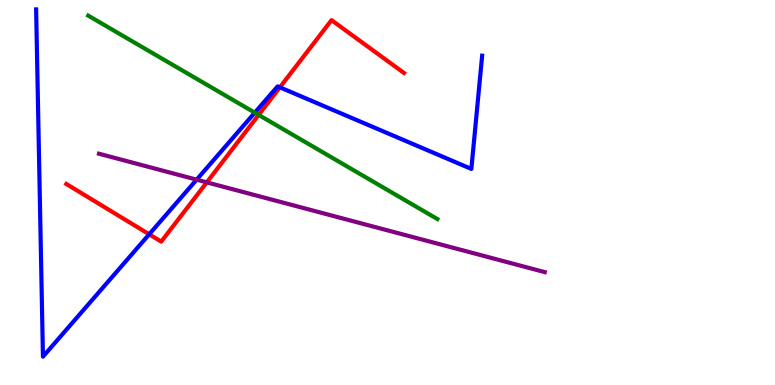[{'lines': ['blue', 'red'], 'intersections': [{'x': 1.93, 'y': 3.91}, {'x': 3.61, 'y': 7.73}]}, {'lines': ['green', 'red'], 'intersections': [{'x': 3.34, 'y': 7.02}]}, {'lines': ['purple', 'red'], 'intersections': [{'x': 2.67, 'y': 5.26}]}, {'lines': ['blue', 'green'], 'intersections': [{'x': 3.29, 'y': 7.07}]}, {'lines': ['blue', 'purple'], 'intersections': [{'x': 2.54, 'y': 5.33}]}, {'lines': ['green', 'purple'], 'intersections': []}]